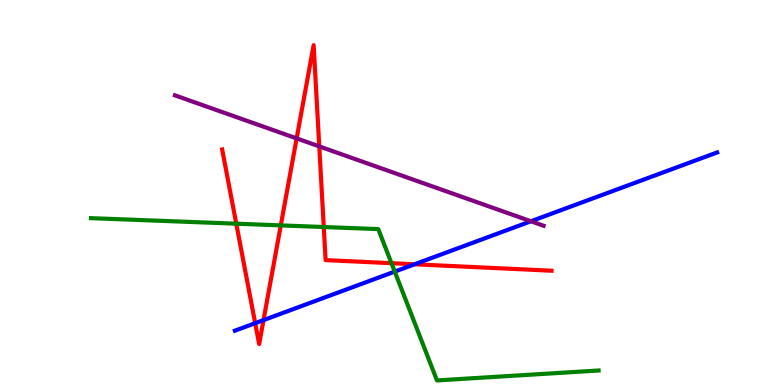[{'lines': ['blue', 'red'], 'intersections': [{'x': 3.29, 'y': 1.61}, {'x': 3.4, 'y': 1.69}, {'x': 5.35, 'y': 3.14}]}, {'lines': ['green', 'red'], 'intersections': [{'x': 3.05, 'y': 4.19}, {'x': 3.62, 'y': 4.15}, {'x': 4.18, 'y': 4.1}, {'x': 5.05, 'y': 3.16}]}, {'lines': ['purple', 'red'], 'intersections': [{'x': 3.83, 'y': 6.41}, {'x': 4.12, 'y': 6.2}]}, {'lines': ['blue', 'green'], 'intersections': [{'x': 5.09, 'y': 2.95}]}, {'lines': ['blue', 'purple'], 'intersections': [{'x': 6.85, 'y': 4.25}]}, {'lines': ['green', 'purple'], 'intersections': []}]